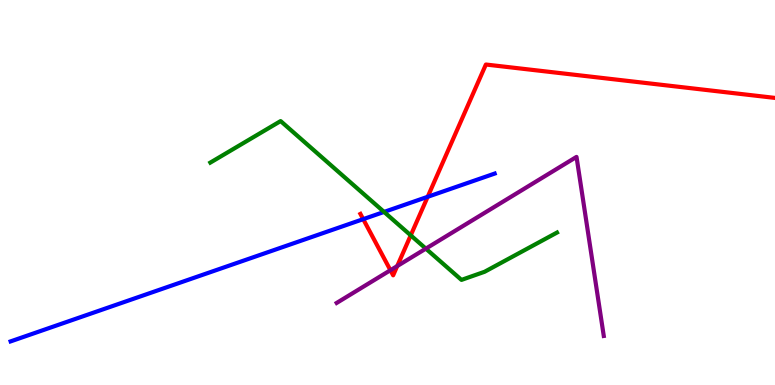[{'lines': ['blue', 'red'], 'intersections': [{'x': 4.69, 'y': 4.31}, {'x': 5.52, 'y': 4.89}]}, {'lines': ['green', 'red'], 'intersections': [{'x': 5.3, 'y': 3.89}]}, {'lines': ['purple', 'red'], 'intersections': [{'x': 5.04, 'y': 2.98}, {'x': 5.13, 'y': 3.09}]}, {'lines': ['blue', 'green'], 'intersections': [{'x': 4.96, 'y': 4.5}]}, {'lines': ['blue', 'purple'], 'intersections': []}, {'lines': ['green', 'purple'], 'intersections': [{'x': 5.49, 'y': 3.54}]}]